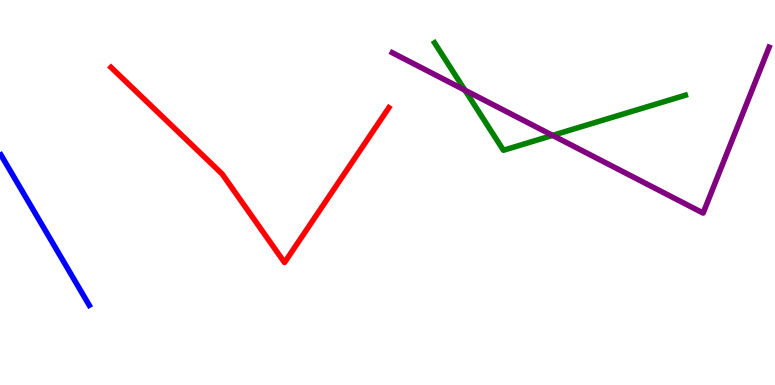[{'lines': ['blue', 'red'], 'intersections': []}, {'lines': ['green', 'red'], 'intersections': []}, {'lines': ['purple', 'red'], 'intersections': []}, {'lines': ['blue', 'green'], 'intersections': []}, {'lines': ['blue', 'purple'], 'intersections': []}, {'lines': ['green', 'purple'], 'intersections': [{'x': 6.0, 'y': 7.66}, {'x': 7.13, 'y': 6.48}]}]